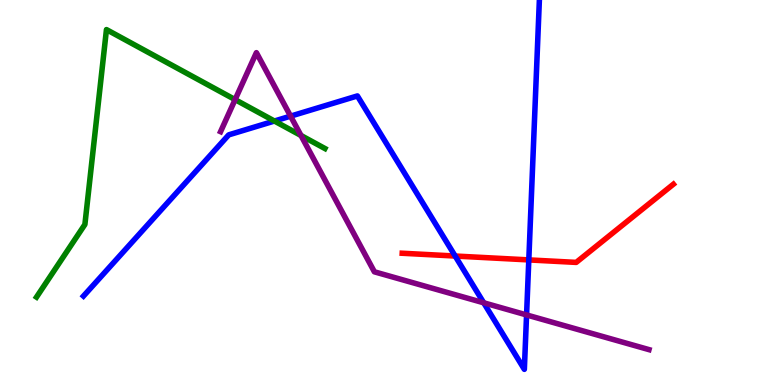[{'lines': ['blue', 'red'], 'intersections': [{'x': 5.87, 'y': 3.35}, {'x': 6.82, 'y': 3.25}]}, {'lines': ['green', 'red'], 'intersections': []}, {'lines': ['purple', 'red'], 'intersections': []}, {'lines': ['blue', 'green'], 'intersections': [{'x': 3.54, 'y': 6.86}]}, {'lines': ['blue', 'purple'], 'intersections': [{'x': 3.75, 'y': 6.98}, {'x': 6.24, 'y': 2.14}, {'x': 6.79, 'y': 1.82}]}, {'lines': ['green', 'purple'], 'intersections': [{'x': 3.03, 'y': 7.41}, {'x': 3.88, 'y': 6.48}]}]